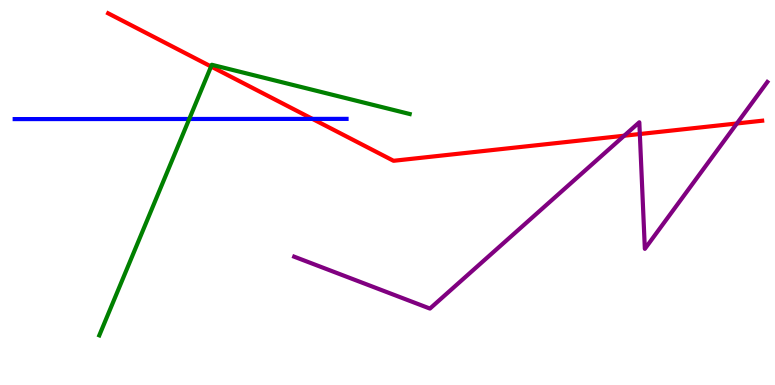[{'lines': ['blue', 'red'], 'intersections': [{'x': 4.03, 'y': 6.91}]}, {'lines': ['green', 'red'], 'intersections': [{'x': 2.72, 'y': 8.27}]}, {'lines': ['purple', 'red'], 'intersections': [{'x': 8.05, 'y': 6.47}, {'x': 8.26, 'y': 6.52}, {'x': 9.51, 'y': 6.79}]}, {'lines': ['blue', 'green'], 'intersections': [{'x': 2.44, 'y': 6.91}]}, {'lines': ['blue', 'purple'], 'intersections': []}, {'lines': ['green', 'purple'], 'intersections': []}]